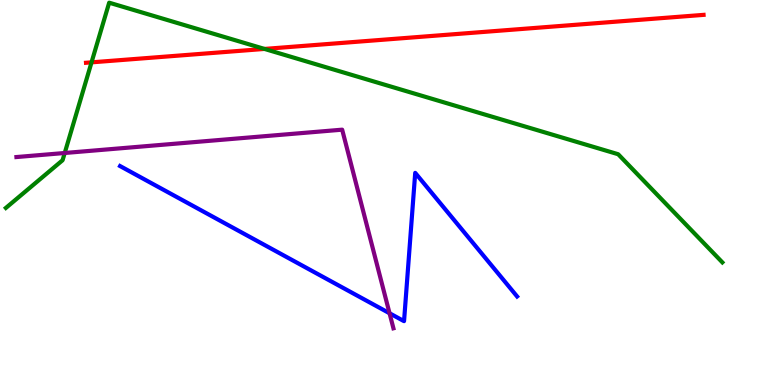[{'lines': ['blue', 'red'], 'intersections': []}, {'lines': ['green', 'red'], 'intersections': [{'x': 1.18, 'y': 8.38}, {'x': 3.41, 'y': 8.73}]}, {'lines': ['purple', 'red'], 'intersections': []}, {'lines': ['blue', 'green'], 'intersections': []}, {'lines': ['blue', 'purple'], 'intersections': [{'x': 5.03, 'y': 1.86}]}, {'lines': ['green', 'purple'], 'intersections': [{'x': 0.835, 'y': 6.03}]}]